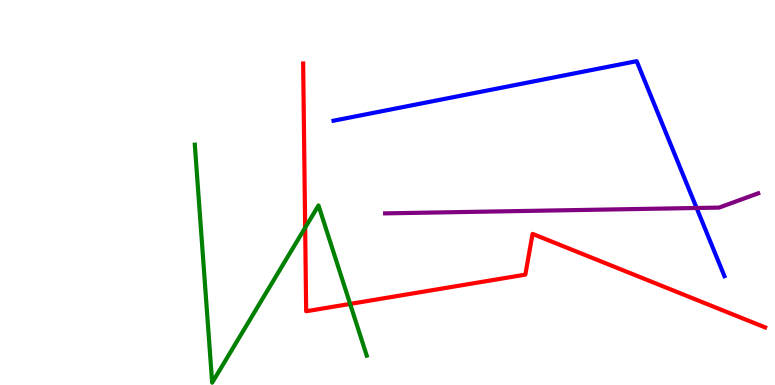[{'lines': ['blue', 'red'], 'intersections': []}, {'lines': ['green', 'red'], 'intersections': [{'x': 3.94, 'y': 4.09}, {'x': 4.52, 'y': 2.11}]}, {'lines': ['purple', 'red'], 'intersections': []}, {'lines': ['blue', 'green'], 'intersections': []}, {'lines': ['blue', 'purple'], 'intersections': [{'x': 8.99, 'y': 4.6}]}, {'lines': ['green', 'purple'], 'intersections': []}]